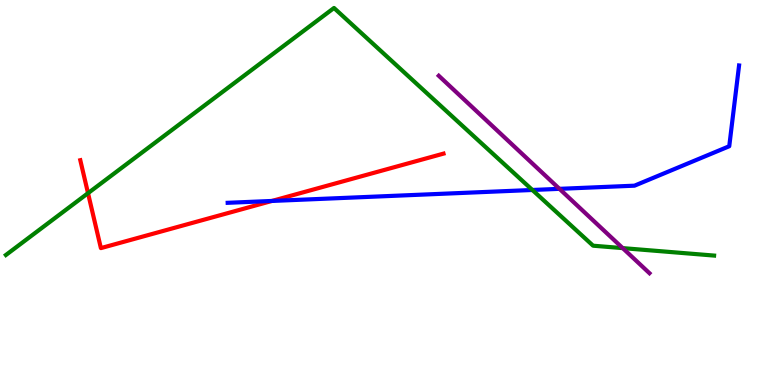[{'lines': ['blue', 'red'], 'intersections': [{'x': 3.51, 'y': 4.78}]}, {'lines': ['green', 'red'], 'intersections': [{'x': 1.14, 'y': 4.98}]}, {'lines': ['purple', 'red'], 'intersections': []}, {'lines': ['blue', 'green'], 'intersections': [{'x': 6.87, 'y': 5.07}]}, {'lines': ['blue', 'purple'], 'intersections': [{'x': 7.22, 'y': 5.1}]}, {'lines': ['green', 'purple'], 'intersections': [{'x': 8.03, 'y': 3.56}]}]